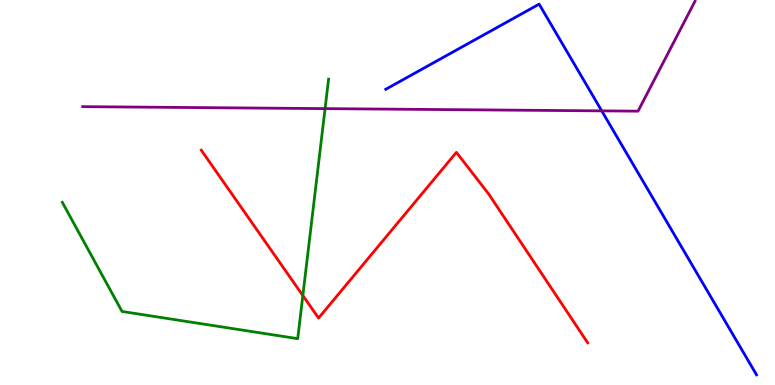[{'lines': ['blue', 'red'], 'intersections': []}, {'lines': ['green', 'red'], 'intersections': [{'x': 3.91, 'y': 2.32}]}, {'lines': ['purple', 'red'], 'intersections': []}, {'lines': ['blue', 'green'], 'intersections': []}, {'lines': ['blue', 'purple'], 'intersections': [{'x': 7.76, 'y': 7.12}]}, {'lines': ['green', 'purple'], 'intersections': [{'x': 4.19, 'y': 7.18}]}]